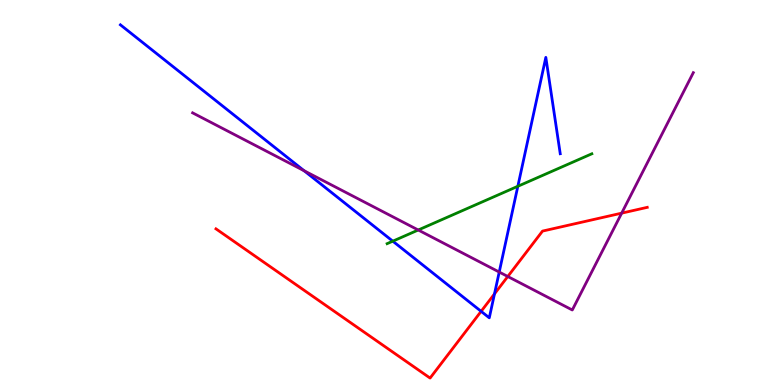[{'lines': ['blue', 'red'], 'intersections': [{'x': 6.21, 'y': 1.91}, {'x': 6.38, 'y': 2.37}]}, {'lines': ['green', 'red'], 'intersections': []}, {'lines': ['purple', 'red'], 'intersections': [{'x': 6.55, 'y': 2.82}, {'x': 8.02, 'y': 4.46}]}, {'lines': ['blue', 'green'], 'intersections': [{'x': 5.07, 'y': 3.74}, {'x': 6.68, 'y': 5.16}]}, {'lines': ['blue', 'purple'], 'intersections': [{'x': 3.92, 'y': 5.56}, {'x': 6.44, 'y': 2.93}]}, {'lines': ['green', 'purple'], 'intersections': [{'x': 5.4, 'y': 4.03}]}]